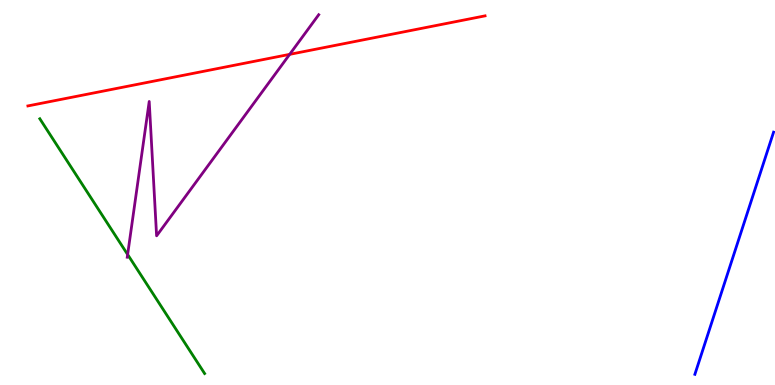[{'lines': ['blue', 'red'], 'intersections': []}, {'lines': ['green', 'red'], 'intersections': []}, {'lines': ['purple', 'red'], 'intersections': [{'x': 3.74, 'y': 8.59}]}, {'lines': ['blue', 'green'], 'intersections': []}, {'lines': ['blue', 'purple'], 'intersections': []}, {'lines': ['green', 'purple'], 'intersections': [{'x': 1.65, 'y': 3.39}]}]